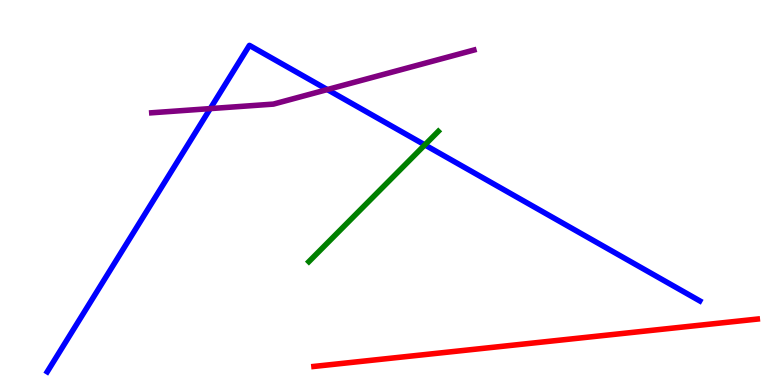[{'lines': ['blue', 'red'], 'intersections': []}, {'lines': ['green', 'red'], 'intersections': []}, {'lines': ['purple', 'red'], 'intersections': []}, {'lines': ['blue', 'green'], 'intersections': [{'x': 5.48, 'y': 6.24}]}, {'lines': ['blue', 'purple'], 'intersections': [{'x': 2.71, 'y': 7.18}, {'x': 4.22, 'y': 7.67}]}, {'lines': ['green', 'purple'], 'intersections': []}]